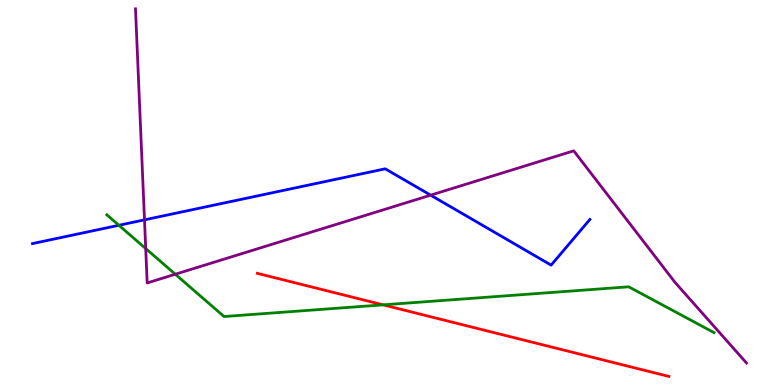[{'lines': ['blue', 'red'], 'intersections': []}, {'lines': ['green', 'red'], 'intersections': [{'x': 4.94, 'y': 2.08}]}, {'lines': ['purple', 'red'], 'intersections': []}, {'lines': ['blue', 'green'], 'intersections': [{'x': 1.53, 'y': 4.15}]}, {'lines': ['blue', 'purple'], 'intersections': [{'x': 1.86, 'y': 4.29}, {'x': 5.56, 'y': 4.93}]}, {'lines': ['green', 'purple'], 'intersections': [{'x': 1.88, 'y': 3.54}, {'x': 2.26, 'y': 2.88}]}]